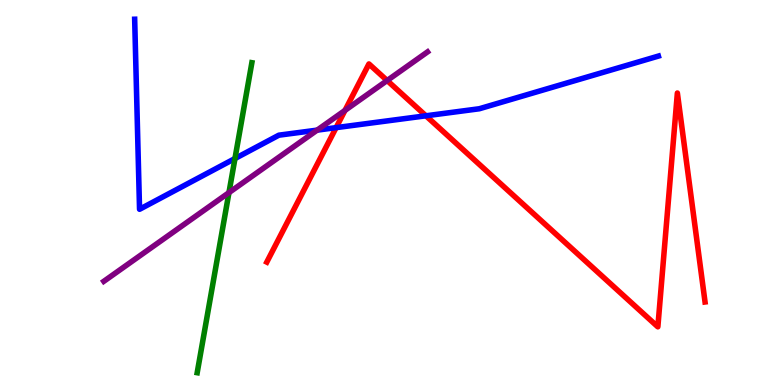[{'lines': ['blue', 'red'], 'intersections': [{'x': 4.34, 'y': 6.68}, {'x': 5.5, 'y': 6.99}]}, {'lines': ['green', 'red'], 'intersections': []}, {'lines': ['purple', 'red'], 'intersections': [{'x': 4.45, 'y': 7.13}, {'x': 5.0, 'y': 7.91}]}, {'lines': ['blue', 'green'], 'intersections': [{'x': 3.03, 'y': 5.88}]}, {'lines': ['blue', 'purple'], 'intersections': [{'x': 4.09, 'y': 6.62}]}, {'lines': ['green', 'purple'], 'intersections': [{'x': 2.95, 'y': 5.0}]}]